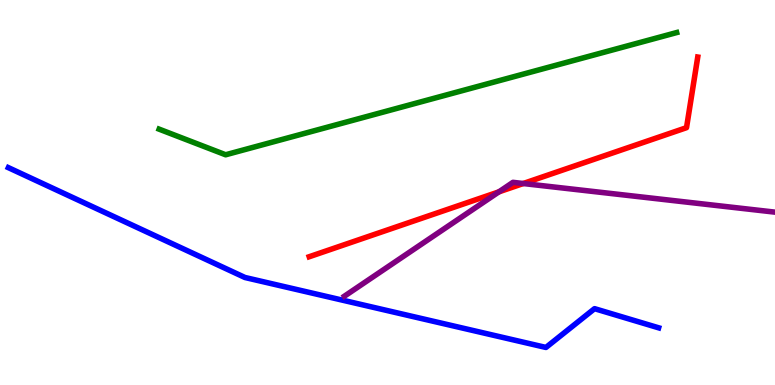[{'lines': ['blue', 'red'], 'intersections': []}, {'lines': ['green', 'red'], 'intersections': []}, {'lines': ['purple', 'red'], 'intersections': [{'x': 6.44, 'y': 5.02}, {'x': 6.75, 'y': 5.23}]}, {'lines': ['blue', 'green'], 'intersections': []}, {'lines': ['blue', 'purple'], 'intersections': []}, {'lines': ['green', 'purple'], 'intersections': []}]